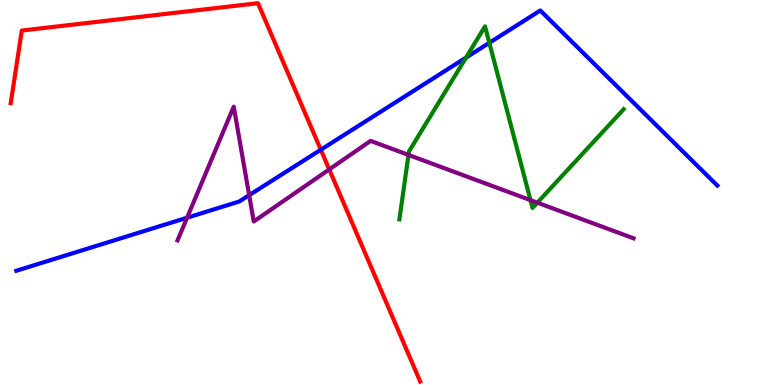[{'lines': ['blue', 'red'], 'intersections': [{'x': 4.14, 'y': 6.11}]}, {'lines': ['green', 'red'], 'intersections': []}, {'lines': ['purple', 'red'], 'intersections': [{'x': 4.25, 'y': 5.6}]}, {'lines': ['blue', 'green'], 'intersections': [{'x': 6.01, 'y': 8.5}, {'x': 6.31, 'y': 8.89}]}, {'lines': ['blue', 'purple'], 'intersections': [{'x': 2.41, 'y': 4.34}, {'x': 3.22, 'y': 4.93}]}, {'lines': ['green', 'purple'], 'intersections': [{'x': 5.27, 'y': 5.98}, {'x': 6.84, 'y': 4.8}, {'x': 6.93, 'y': 4.74}]}]